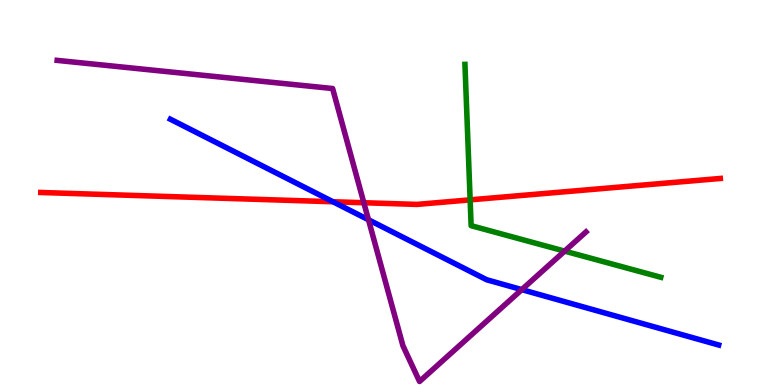[{'lines': ['blue', 'red'], 'intersections': [{'x': 4.3, 'y': 4.76}]}, {'lines': ['green', 'red'], 'intersections': [{'x': 6.07, 'y': 4.81}]}, {'lines': ['purple', 'red'], 'intersections': [{'x': 4.69, 'y': 4.73}]}, {'lines': ['blue', 'green'], 'intersections': []}, {'lines': ['blue', 'purple'], 'intersections': [{'x': 4.75, 'y': 4.29}, {'x': 6.73, 'y': 2.48}]}, {'lines': ['green', 'purple'], 'intersections': [{'x': 7.29, 'y': 3.48}]}]